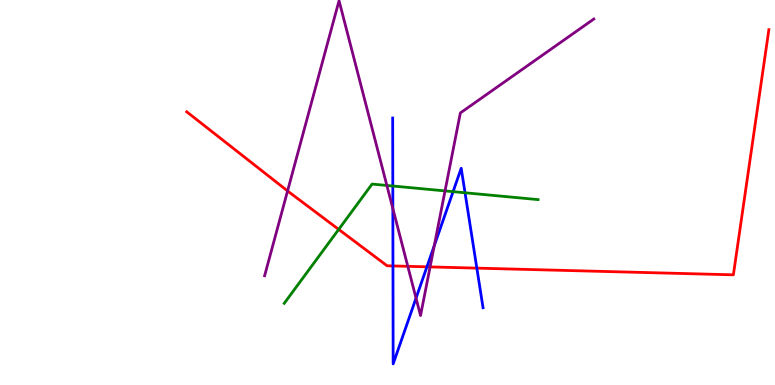[{'lines': ['blue', 'red'], 'intersections': [{'x': 5.07, 'y': 3.09}, {'x': 5.51, 'y': 3.07}, {'x': 6.15, 'y': 3.04}]}, {'lines': ['green', 'red'], 'intersections': [{'x': 4.37, 'y': 4.04}]}, {'lines': ['purple', 'red'], 'intersections': [{'x': 3.71, 'y': 5.04}, {'x': 5.26, 'y': 3.08}, {'x': 5.55, 'y': 3.07}]}, {'lines': ['blue', 'green'], 'intersections': [{'x': 5.07, 'y': 5.17}, {'x': 5.85, 'y': 5.02}, {'x': 6.0, 'y': 4.99}]}, {'lines': ['blue', 'purple'], 'intersections': [{'x': 5.07, 'y': 4.58}, {'x': 5.37, 'y': 2.26}, {'x': 5.6, 'y': 3.62}]}, {'lines': ['green', 'purple'], 'intersections': [{'x': 4.99, 'y': 5.18}, {'x': 5.74, 'y': 5.04}]}]